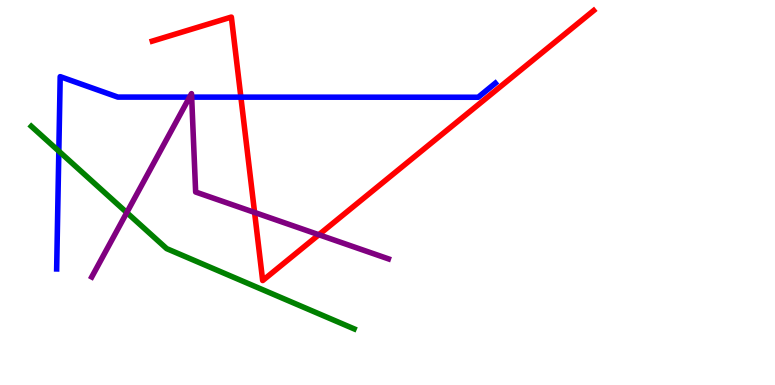[{'lines': ['blue', 'red'], 'intersections': [{'x': 3.11, 'y': 7.48}]}, {'lines': ['green', 'red'], 'intersections': []}, {'lines': ['purple', 'red'], 'intersections': [{'x': 3.28, 'y': 4.48}, {'x': 4.11, 'y': 3.9}]}, {'lines': ['blue', 'green'], 'intersections': [{'x': 0.759, 'y': 6.07}]}, {'lines': ['blue', 'purple'], 'intersections': [{'x': 2.45, 'y': 7.48}, {'x': 2.47, 'y': 7.48}]}, {'lines': ['green', 'purple'], 'intersections': [{'x': 1.64, 'y': 4.48}]}]